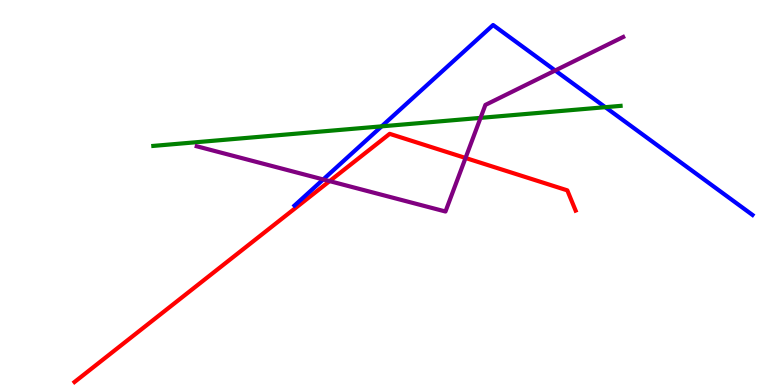[{'lines': ['blue', 'red'], 'intersections': []}, {'lines': ['green', 'red'], 'intersections': []}, {'lines': ['purple', 'red'], 'intersections': [{'x': 4.25, 'y': 5.3}, {'x': 6.01, 'y': 5.9}]}, {'lines': ['blue', 'green'], 'intersections': [{'x': 4.92, 'y': 6.72}, {'x': 7.81, 'y': 7.22}]}, {'lines': ['blue', 'purple'], 'intersections': [{'x': 4.17, 'y': 5.34}, {'x': 7.16, 'y': 8.17}]}, {'lines': ['green', 'purple'], 'intersections': [{'x': 6.2, 'y': 6.94}]}]